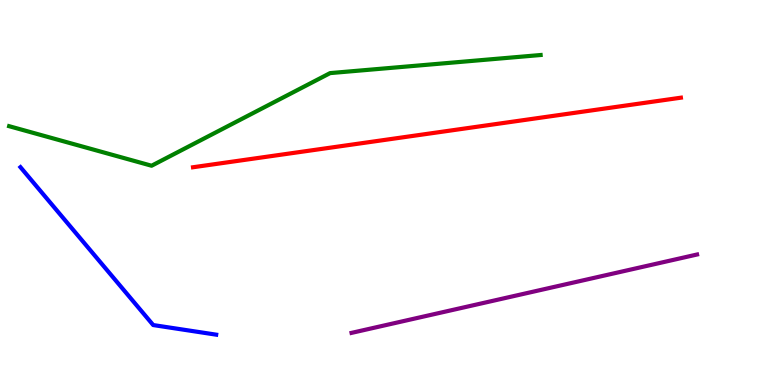[{'lines': ['blue', 'red'], 'intersections': []}, {'lines': ['green', 'red'], 'intersections': []}, {'lines': ['purple', 'red'], 'intersections': []}, {'lines': ['blue', 'green'], 'intersections': []}, {'lines': ['blue', 'purple'], 'intersections': []}, {'lines': ['green', 'purple'], 'intersections': []}]